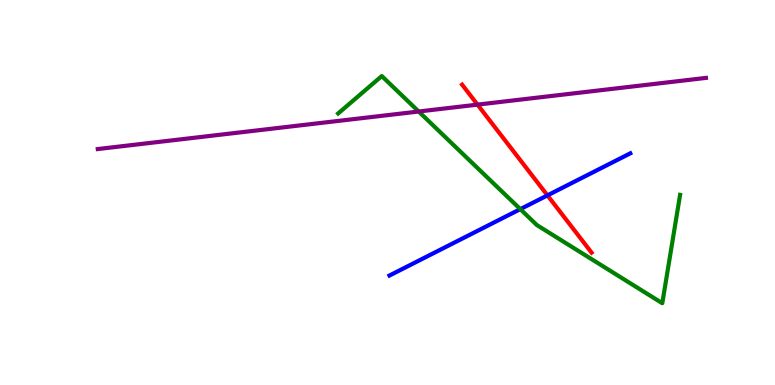[{'lines': ['blue', 'red'], 'intersections': [{'x': 7.06, 'y': 4.93}]}, {'lines': ['green', 'red'], 'intersections': []}, {'lines': ['purple', 'red'], 'intersections': [{'x': 6.16, 'y': 7.28}]}, {'lines': ['blue', 'green'], 'intersections': [{'x': 6.71, 'y': 4.57}]}, {'lines': ['blue', 'purple'], 'intersections': []}, {'lines': ['green', 'purple'], 'intersections': [{'x': 5.4, 'y': 7.1}]}]